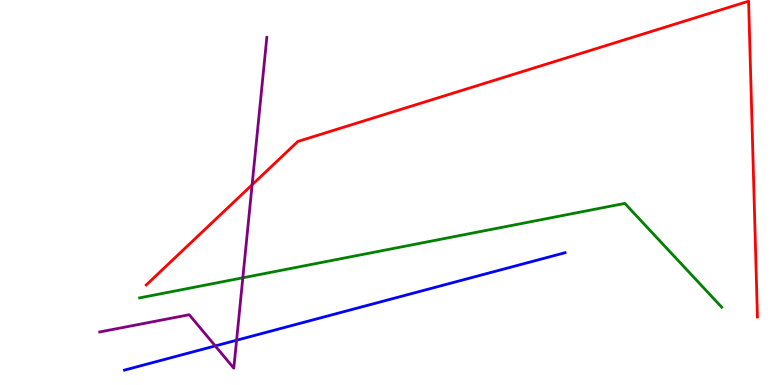[{'lines': ['blue', 'red'], 'intersections': []}, {'lines': ['green', 'red'], 'intersections': []}, {'lines': ['purple', 'red'], 'intersections': [{'x': 3.25, 'y': 5.2}]}, {'lines': ['blue', 'green'], 'intersections': []}, {'lines': ['blue', 'purple'], 'intersections': [{'x': 2.78, 'y': 1.01}, {'x': 3.05, 'y': 1.16}]}, {'lines': ['green', 'purple'], 'intersections': [{'x': 3.13, 'y': 2.78}]}]